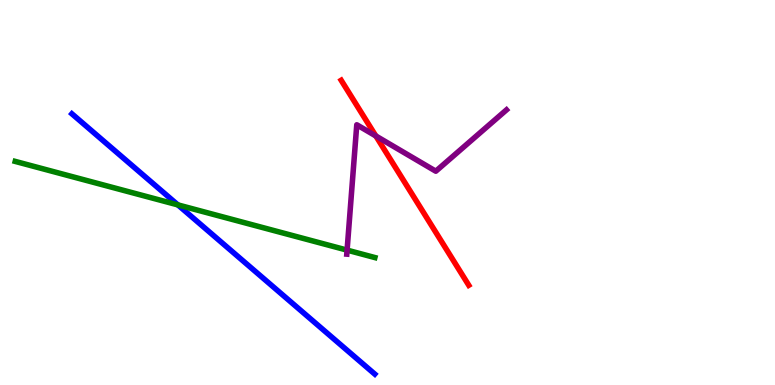[{'lines': ['blue', 'red'], 'intersections': []}, {'lines': ['green', 'red'], 'intersections': []}, {'lines': ['purple', 'red'], 'intersections': [{'x': 4.85, 'y': 6.47}]}, {'lines': ['blue', 'green'], 'intersections': [{'x': 2.3, 'y': 4.68}]}, {'lines': ['blue', 'purple'], 'intersections': []}, {'lines': ['green', 'purple'], 'intersections': [{'x': 4.48, 'y': 3.5}]}]